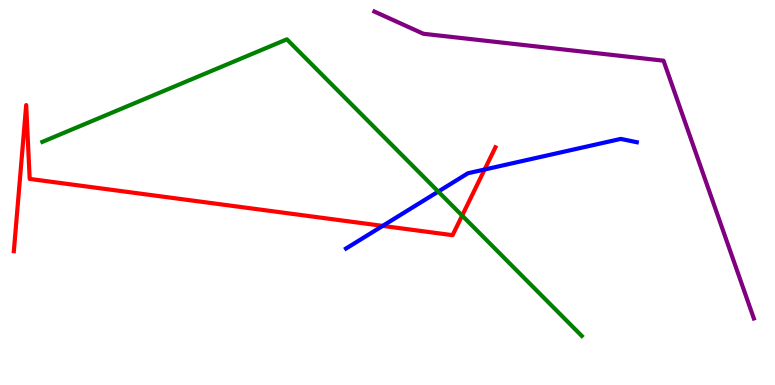[{'lines': ['blue', 'red'], 'intersections': [{'x': 4.94, 'y': 4.13}, {'x': 6.25, 'y': 5.6}]}, {'lines': ['green', 'red'], 'intersections': [{'x': 5.96, 'y': 4.4}]}, {'lines': ['purple', 'red'], 'intersections': []}, {'lines': ['blue', 'green'], 'intersections': [{'x': 5.66, 'y': 5.02}]}, {'lines': ['blue', 'purple'], 'intersections': []}, {'lines': ['green', 'purple'], 'intersections': []}]